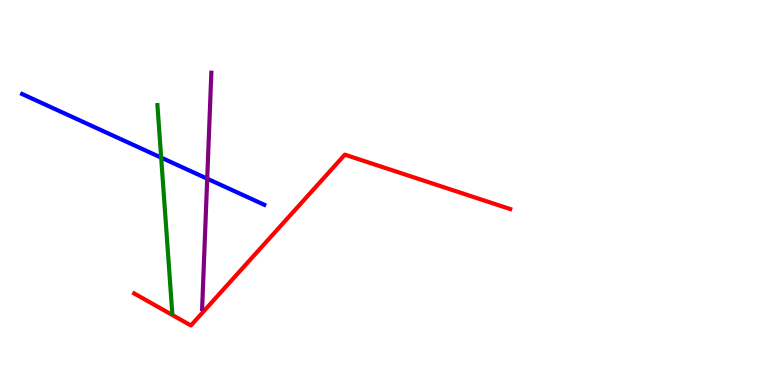[{'lines': ['blue', 'red'], 'intersections': []}, {'lines': ['green', 'red'], 'intersections': []}, {'lines': ['purple', 'red'], 'intersections': []}, {'lines': ['blue', 'green'], 'intersections': [{'x': 2.08, 'y': 5.91}]}, {'lines': ['blue', 'purple'], 'intersections': [{'x': 2.67, 'y': 5.36}]}, {'lines': ['green', 'purple'], 'intersections': []}]